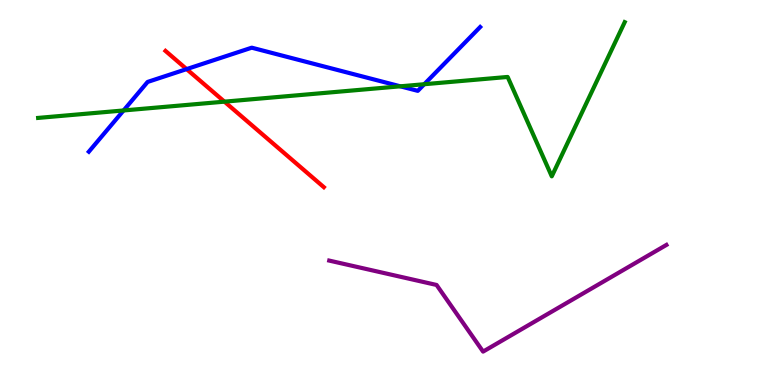[{'lines': ['blue', 'red'], 'intersections': [{'x': 2.41, 'y': 8.2}]}, {'lines': ['green', 'red'], 'intersections': [{'x': 2.9, 'y': 7.36}]}, {'lines': ['purple', 'red'], 'intersections': []}, {'lines': ['blue', 'green'], 'intersections': [{'x': 1.59, 'y': 7.13}, {'x': 5.17, 'y': 7.76}, {'x': 5.47, 'y': 7.81}]}, {'lines': ['blue', 'purple'], 'intersections': []}, {'lines': ['green', 'purple'], 'intersections': []}]